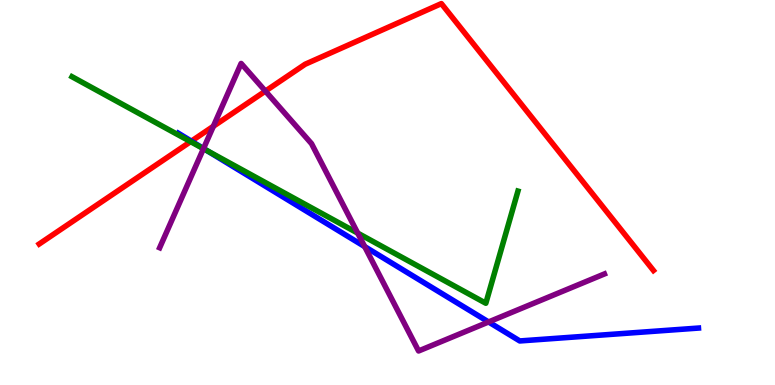[{'lines': ['blue', 'red'], 'intersections': [{'x': 2.47, 'y': 6.33}]}, {'lines': ['green', 'red'], 'intersections': [{'x': 2.46, 'y': 6.32}]}, {'lines': ['purple', 'red'], 'intersections': [{'x': 2.75, 'y': 6.72}, {'x': 3.42, 'y': 7.63}]}, {'lines': ['blue', 'green'], 'intersections': [{'x': 2.66, 'y': 6.1}]}, {'lines': ['blue', 'purple'], 'intersections': [{'x': 2.63, 'y': 6.14}, {'x': 4.71, 'y': 3.6}, {'x': 6.3, 'y': 1.64}]}, {'lines': ['green', 'purple'], 'intersections': [{'x': 2.63, 'y': 6.14}, {'x': 4.62, 'y': 3.94}]}]